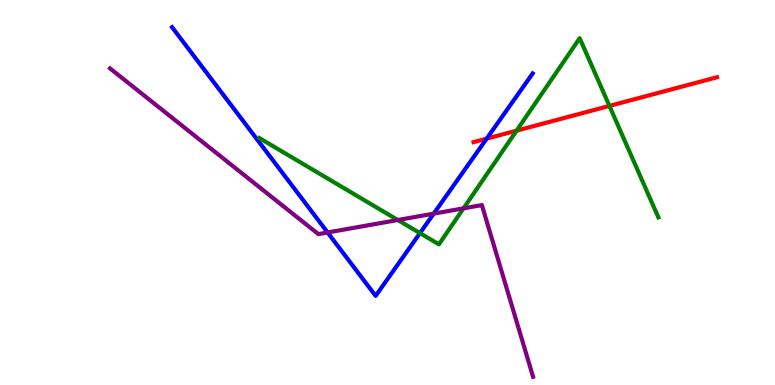[{'lines': ['blue', 'red'], 'intersections': [{'x': 6.28, 'y': 6.4}]}, {'lines': ['green', 'red'], 'intersections': [{'x': 6.67, 'y': 6.61}, {'x': 7.86, 'y': 7.25}]}, {'lines': ['purple', 'red'], 'intersections': []}, {'lines': ['blue', 'green'], 'intersections': [{'x': 5.42, 'y': 3.94}]}, {'lines': ['blue', 'purple'], 'intersections': [{'x': 4.23, 'y': 3.96}, {'x': 5.6, 'y': 4.45}]}, {'lines': ['green', 'purple'], 'intersections': [{'x': 5.13, 'y': 4.29}, {'x': 5.98, 'y': 4.59}]}]